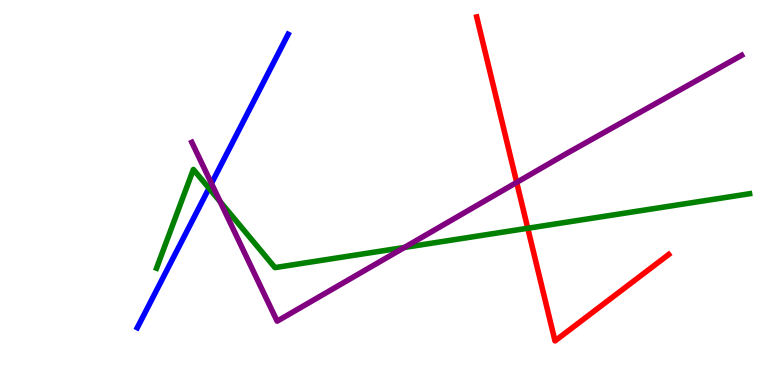[{'lines': ['blue', 'red'], 'intersections': []}, {'lines': ['green', 'red'], 'intersections': [{'x': 6.81, 'y': 4.07}]}, {'lines': ['purple', 'red'], 'intersections': [{'x': 6.67, 'y': 5.26}]}, {'lines': ['blue', 'green'], 'intersections': [{'x': 2.7, 'y': 5.11}]}, {'lines': ['blue', 'purple'], 'intersections': [{'x': 2.73, 'y': 5.23}]}, {'lines': ['green', 'purple'], 'intersections': [{'x': 2.84, 'y': 4.76}, {'x': 5.22, 'y': 3.57}]}]